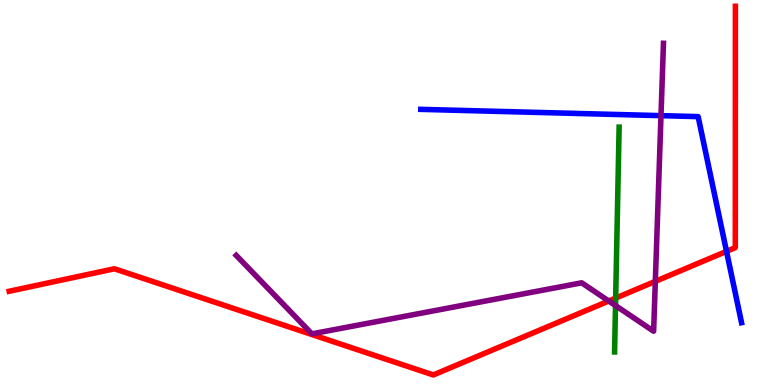[{'lines': ['blue', 'red'], 'intersections': [{'x': 9.37, 'y': 3.47}]}, {'lines': ['green', 'red'], 'intersections': [{'x': 7.94, 'y': 2.26}]}, {'lines': ['purple', 'red'], 'intersections': [{'x': 7.85, 'y': 2.18}, {'x': 8.46, 'y': 2.69}]}, {'lines': ['blue', 'green'], 'intersections': []}, {'lines': ['blue', 'purple'], 'intersections': [{'x': 8.53, 'y': 7.0}]}, {'lines': ['green', 'purple'], 'intersections': [{'x': 7.94, 'y': 2.06}]}]